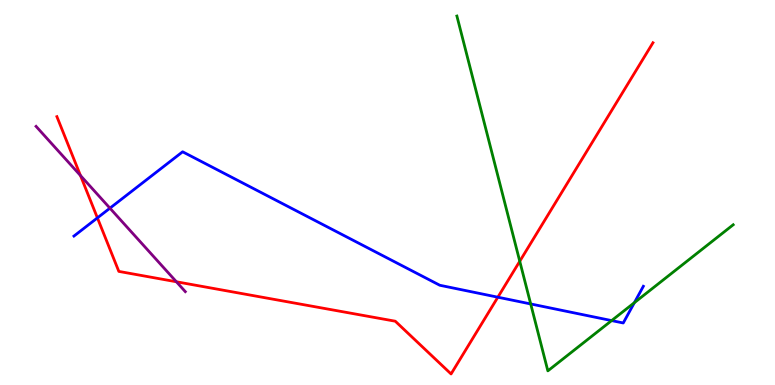[{'lines': ['blue', 'red'], 'intersections': [{'x': 1.26, 'y': 4.34}, {'x': 6.42, 'y': 2.28}]}, {'lines': ['green', 'red'], 'intersections': [{'x': 6.71, 'y': 3.21}]}, {'lines': ['purple', 'red'], 'intersections': [{'x': 1.04, 'y': 5.44}, {'x': 2.28, 'y': 2.68}]}, {'lines': ['blue', 'green'], 'intersections': [{'x': 6.85, 'y': 2.11}, {'x': 7.89, 'y': 1.67}, {'x': 8.19, 'y': 2.14}]}, {'lines': ['blue', 'purple'], 'intersections': [{'x': 1.42, 'y': 4.59}]}, {'lines': ['green', 'purple'], 'intersections': []}]